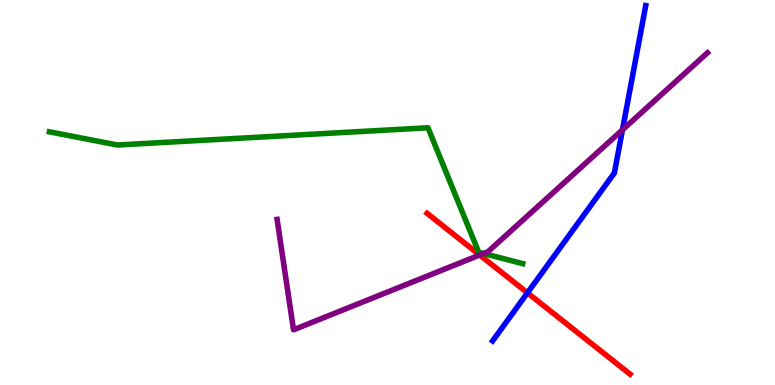[{'lines': ['blue', 'red'], 'intersections': [{'x': 6.81, 'y': 2.39}]}, {'lines': ['green', 'red'], 'intersections': []}, {'lines': ['purple', 'red'], 'intersections': [{'x': 6.19, 'y': 3.38}]}, {'lines': ['blue', 'green'], 'intersections': []}, {'lines': ['blue', 'purple'], 'intersections': [{'x': 8.03, 'y': 6.63}]}, {'lines': ['green', 'purple'], 'intersections': [{'x': 6.24, 'y': 3.42}]}]